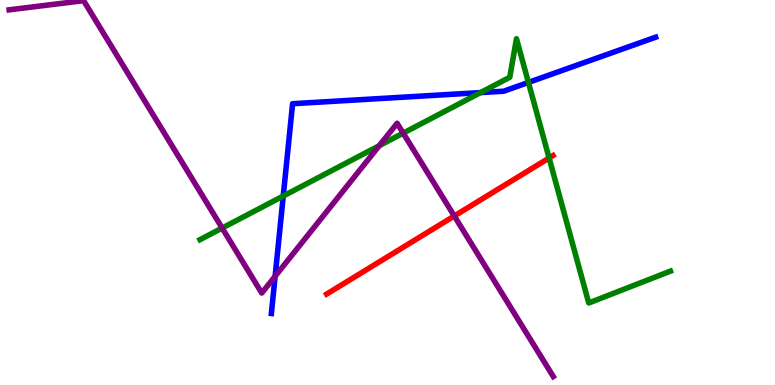[{'lines': ['blue', 'red'], 'intersections': []}, {'lines': ['green', 'red'], 'intersections': [{'x': 7.09, 'y': 5.9}]}, {'lines': ['purple', 'red'], 'intersections': [{'x': 5.86, 'y': 4.39}]}, {'lines': ['blue', 'green'], 'intersections': [{'x': 3.65, 'y': 4.91}, {'x': 6.2, 'y': 7.6}, {'x': 6.82, 'y': 7.86}]}, {'lines': ['blue', 'purple'], 'intersections': [{'x': 3.55, 'y': 2.82}]}, {'lines': ['green', 'purple'], 'intersections': [{'x': 2.87, 'y': 4.08}, {'x': 4.89, 'y': 6.22}, {'x': 5.2, 'y': 6.54}]}]